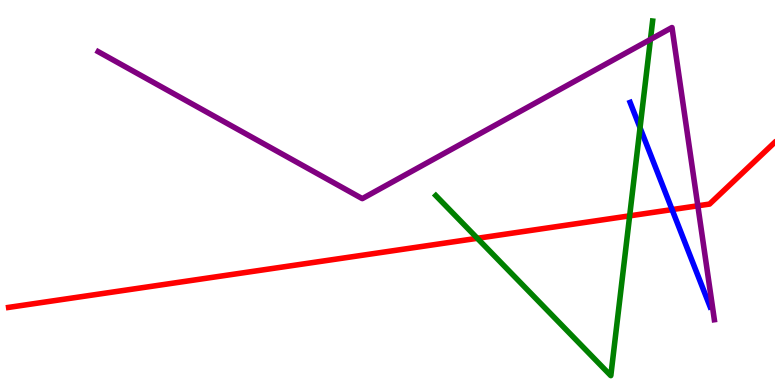[{'lines': ['blue', 'red'], 'intersections': [{'x': 8.67, 'y': 4.56}]}, {'lines': ['green', 'red'], 'intersections': [{'x': 6.16, 'y': 3.81}, {'x': 8.12, 'y': 4.39}]}, {'lines': ['purple', 'red'], 'intersections': [{'x': 9.0, 'y': 4.65}]}, {'lines': ['blue', 'green'], 'intersections': [{'x': 8.26, 'y': 6.68}]}, {'lines': ['blue', 'purple'], 'intersections': []}, {'lines': ['green', 'purple'], 'intersections': [{'x': 8.39, 'y': 8.98}]}]